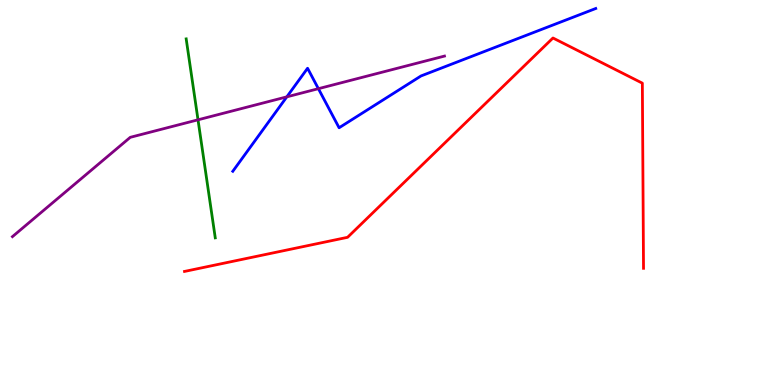[{'lines': ['blue', 'red'], 'intersections': []}, {'lines': ['green', 'red'], 'intersections': []}, {'lines': ['purple', 'red'], 'intersections': []}, {'lines': ['blue', 'green'], 'intersections': []}, {'lines': ['blue', 'purple'], 'intersections': [{'x': 3.7, 'y': 7.48}, {'x': 4.11, 'y': 7.7}]}, {'lines': ['green', 'purple'], 'intersections': [{'x': 2.55, 'y': 6.89}]}]